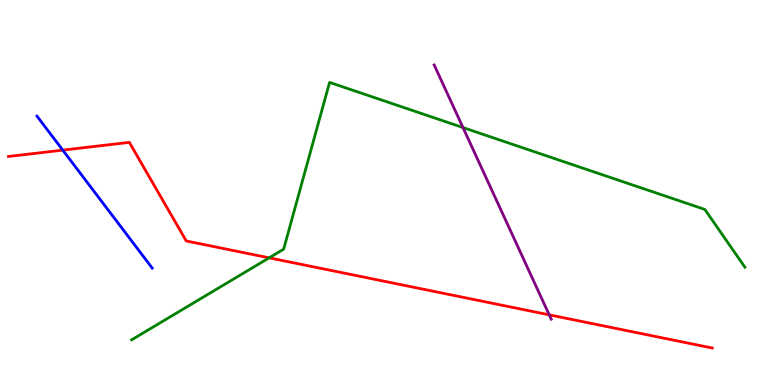[{'lines': ['blue', 'red'], 'intersections': [{'x': 0.81, 'y': 6.1}]}, {'lines': ['green', 'red'], 'intersections': [{'x': 3.47, 'y': 3.3}]}, {'lines': ['purple', 'red'], 'intersections': [{'x': 7.09, 'y': 1.82}]}, {'lines': ['blue', 'green'], 'intersections': []}, {'lines': ['blue', 'purple'], 'intersections': []}, {'lines': ['green', 'purple'], 'intersections': [{'x': 5.97, 'y': 6.69}]}]